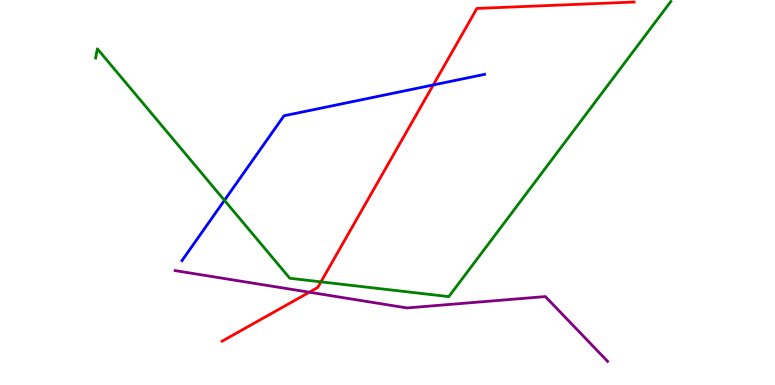[{'lines': ['blue', 'red'], 'intersections': [{'x': 5.59, 'y': 7.79}]}, {'lines': ['green', 'red'], 'intersections': [{'x': 4.14, 'y': 2.68}]}, {'lines': ['purple', 'red'], 'intersections': [{'x': 3.99, 'y': 2.41}]}, {'lines': ['blue', 'green'], 'intersections': [{'x': 2.9, 'y': 4.8}]}, {'lines': ['blue', 'purple'], 'intersections': []}, {'lines': ['green', 'purple'], 'intersections': []}]